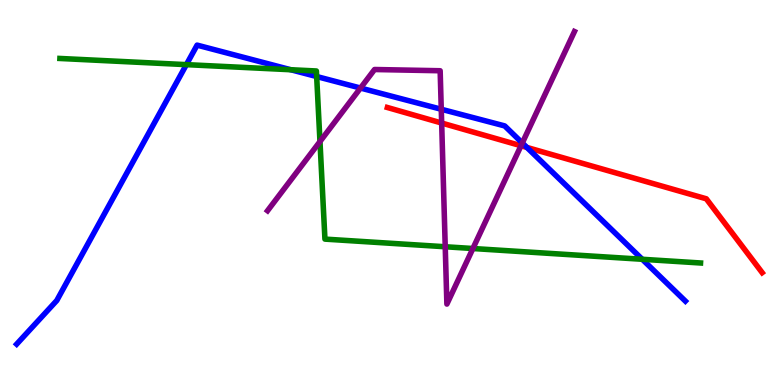[{'lines': ['blue', 'red'], 'intersections': [{'x': 6.8, 'y': 6.17}]}, {'lines': ['green', 'red'], 'intersections': []}, {'lines': ['purple', 'red'], 'intersections': [{'x': 5.7, 'y': 6.8}, {'x': 6.72, 'y': 6.21}]}, {'lines': ['blue', 'green'], 'intersections': [{'x': 2.4, 'y': 8.32}, {'x': 3.75, 'y': 8.19}, {'x': 4.09, 'y': 8.01}, {'x': 8.29, 'y': 3.27}]}, {'lines': ['blue', 'purple'], 'intersections': [{'x': 4.65, 'y': 7.71}, {'x': 5.69, 'y': 7.16}, {'x': 6.74, 'y': 6.29}]}, {'lines': ['green', 'purple'], 'intersections': [{'x': 4.13, 'y': 6.32}, {'x': 5.74, 'y': 3.59}, {'x': 6.1, 'y': 3.55}]}]